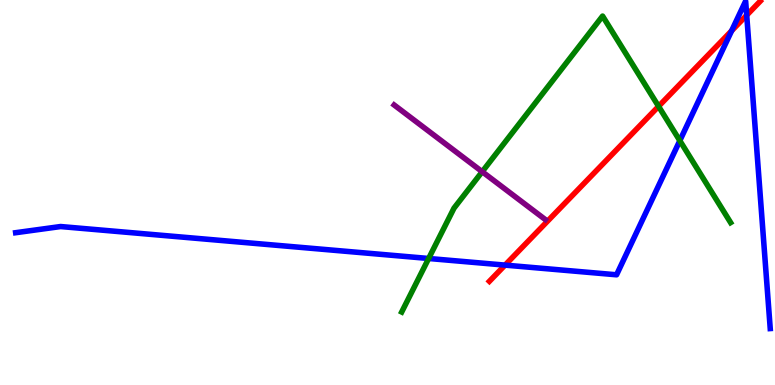[{'lines': ['blue', 'red'], 'intersections': [{'x': 6.52, 'y': 3.11}, {'x': 9.44, 'y': 9.2}, {'x': 9.63, 'y': 9.61}]}, {'lines': ['green', 'red'], 'intersections': [{'x': 8.5, 'y': 7.24}]}, {'lines': ['purple', 'red'], 'intersections': []}, {'lines': ['blue', 'green'], 'intersections': [{'x': 5.53, 'y': 3.29}, {'x': 8.77, 'y': 6.35}]}, {'lines': ['blue', 'purple'], 'intersections': []}, {'lines': ['green', 'purple'], 'intersections': [{'x': 6.22, 'y': 5.54}]}]